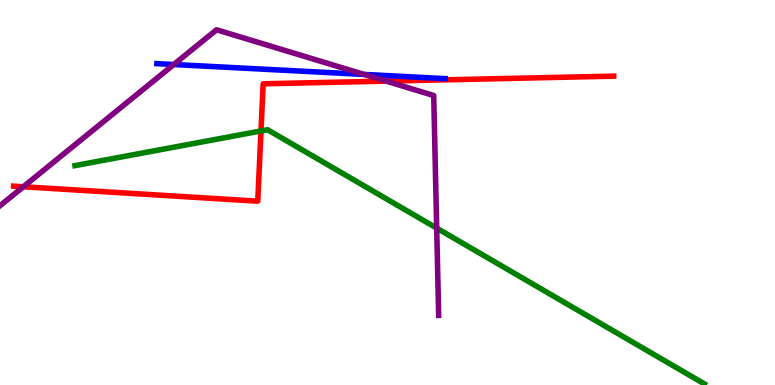[{'lines': ['blue', 'red'], 'intersections': []}, {'lines': ['green', 'red'], 'intersections': [{'x': 3.37, 'y': 6.6}]}, {'lines': ['purple', 'red'], 'intersections': [{'x': 0.301, 'y': 5.15}, {'x': 4.98, 'y': 7.89}]}, {'lines': ['blue', 'green'], 'intersections': []}, {'lines': ['blue', 'purple'], 'intersections': [{'x': 2.24, 'y': 8.32}, {'x': 4.7, 'y': 8.07}]}, {'lines': ['green', 'purple'], 'intersections': [{'x': 5.63, 'y': 4.07}]}]